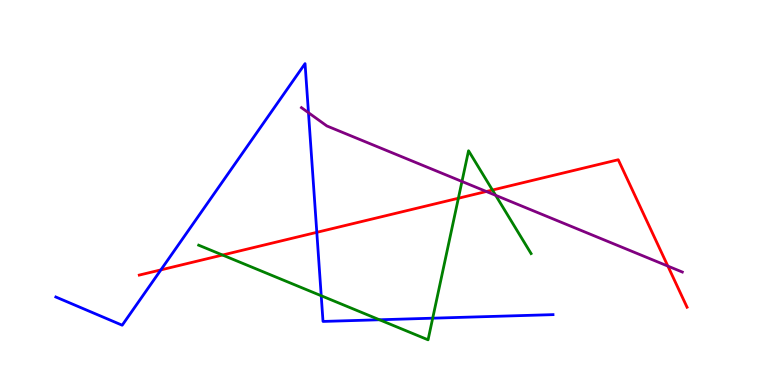[{'lines': ['blue', 'red'], 'intersections': [{'x': 2.08, 'y': 2.99}, {'x': 4.09, 'y': 3.97}]}, {'lines': ['green', 'red'], 'intersections': [{'x': 2.87, 'y': 3.38}, {'x': 5.91, 'y': 4.85}, {'x': 6.35, 'y': 5.06}]}, {'lines': ['purple', 'red'], 'intersections': [{'x': 6.28, 'y': 5.03}, {'x': 8.62, 'y': 3.09}]}, {'lines': ['blue', 'green'], 'intersections': [{'x': 4.14, 'y': 2.32}, {'x': 4.9, 'y': 1.69}, {'x': 5.58, 'y': 1.74}]}, {'lines': ['blue', 'purple'], 'intersections': [{'x': 3.98, 'y': 7.07}]}, {'lines': ['green', 'purple'], 'intersections': [{'x': 5.96, 'y': 5.29}, {'x': 6.4, 'y': 4.93}]}]